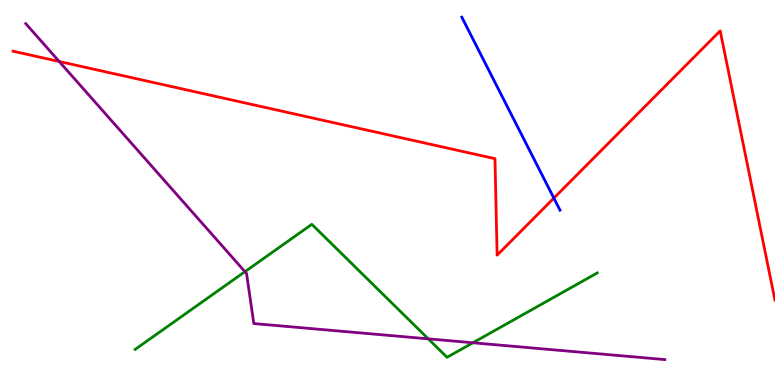[{'lines': ['blue', 'red'], 'intersections': [{'x': 7.15, 'y': 4.85}]}, {'lines': ['green', 'red'], 'intersections': []}, {'lines': ['purple', 'red'], 'intersections': [{'x': 0.764, 'y': 8.4}]}, {'lines': ['blue', 'green'], 'intersections': []}, {'lines': ['blue', 'purple'], 'intersections': []}, {'lines': ['green', 'purple'], 'intersections': [{'x': 3.16, 'y': 2.94}, {'x': 5.53, 'y': 1.2}, {'x': 6.1, 'y': 1.1}]}]